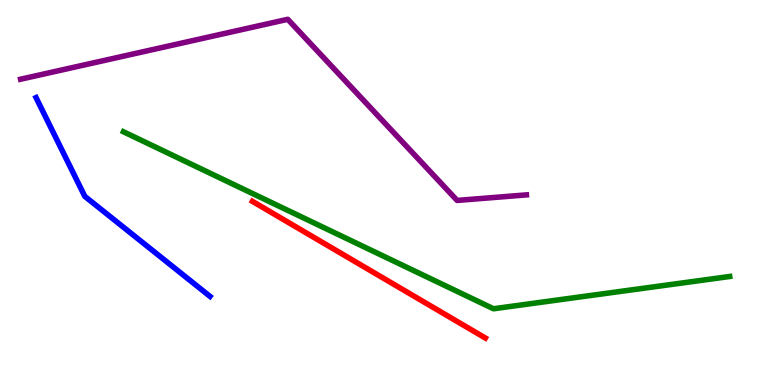[{'lines': ['blue', 'red'], 'intersections': []}, {'lines': ['green', 'red'], 'intersections': []}, {'lines': ['purple', 'red'], 'intersections': []}, {'lines': ['blue', 'green'], 'intersections': []}, {'lines': ['blue', 'purple'], 'intersections': []}, {'lines': ['green', 'purple'], 'intersections': []}]